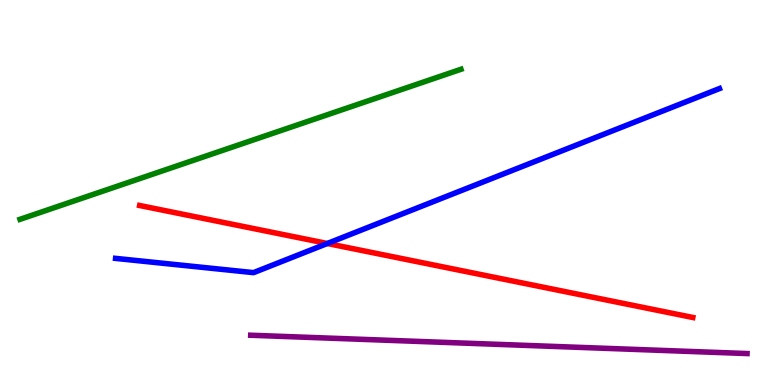[{'lines': ['blue', 'red'], 'intersections': [{'x': 4.22, 'y': 3.68}]}, {'lines': ['green', 'red'], 'intersections': []}, {'lines': ['purple', 'red'], 'intersections': []}, {'lines': ['blue', 'green'], 'intersections': []}, {'lines': ['blue', 'purple'], 'intersections': []}, {'lines': ['green', 'purple'], 'intersections': []}]